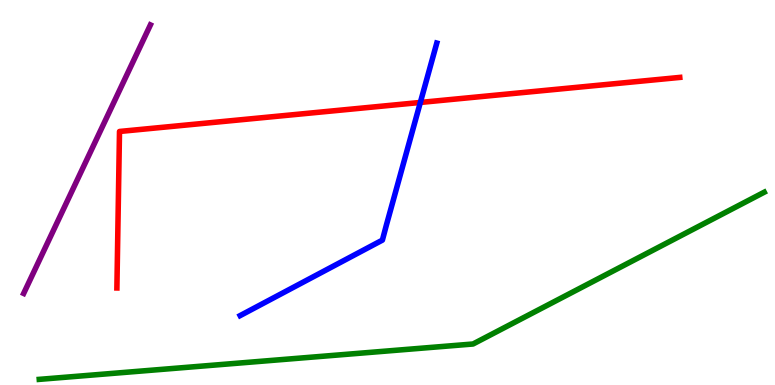[{'lines': ['blue', 'red'], 'intersections': [{'x': 5.42, 'y': 7.34}]}, {'lines': ['green', 'red'], 'intersections': []}, {'lines': ['purple', 'red'], 'intersections': []}, {'lines': ['blue', 'green'], 'intersections': []}, {'lines': ['blue', 'purple'], 'intersections': []}, {'lines': ['green', 'purple'], 'intersections': []}]